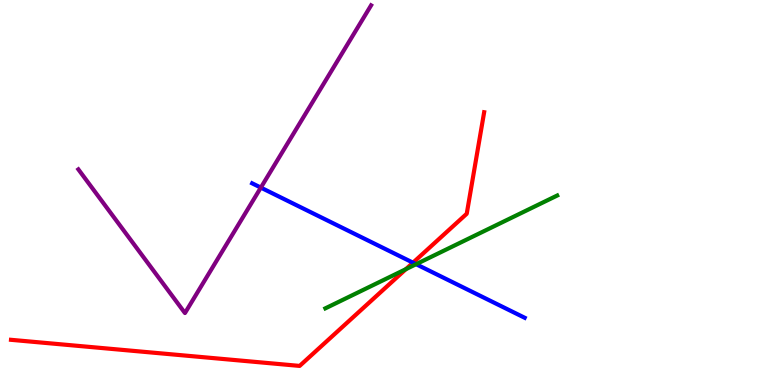[{'lines': ['blue', 'red'], 'intersections': [{'x': 5.33, 'y': 3.18}]}, {'lines': ['green', 'red'], 'intersections': [{'x': 5.24, 'y': 3.01}]}, {'lines': ['purple', 'red'], 'intersections': []}, {'lines': ['blue', 'green'], 'intersections': [{'x': 5.37, 'y': 3.14}]}, {'lines': ['blue', 'purple'], 'intersections': [{'x': 3.37, 'y': 5.13}]}, {'lines': ['green', 'purple'], 'intersections': []}]